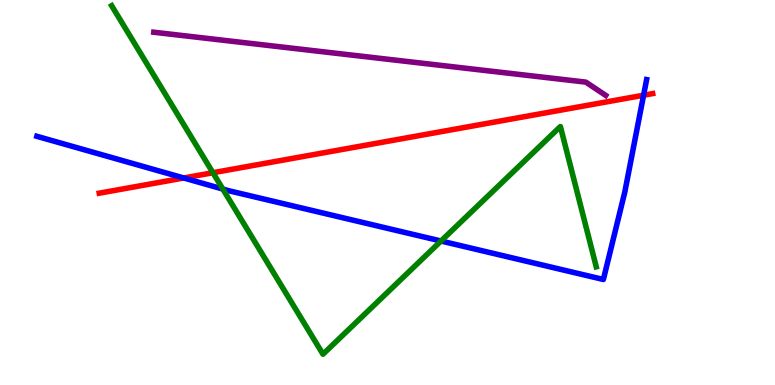[{'lines': ['blue', 'red'], 'intersections': [{'x': 2.37, 'y': 5.38}, {'x': 8.3, 'y': 7.53}]}, {'lines': ['green', 'red'], 'intersections': [{'x': 2.75, 'y': 5.51}]}, {'lines': ['purple', 'red'], 'intersections': []}, {'lines': ['blue', 'green'], 'intersections': [{'x': 2.88, 'y': 5.09}, {'x': 5.69, 'y': 3.74}]}, {'lines': ['blue', 'purple'], 'intersections': []}, {'lines': ['green', 'purple'], 'intersections': []}]